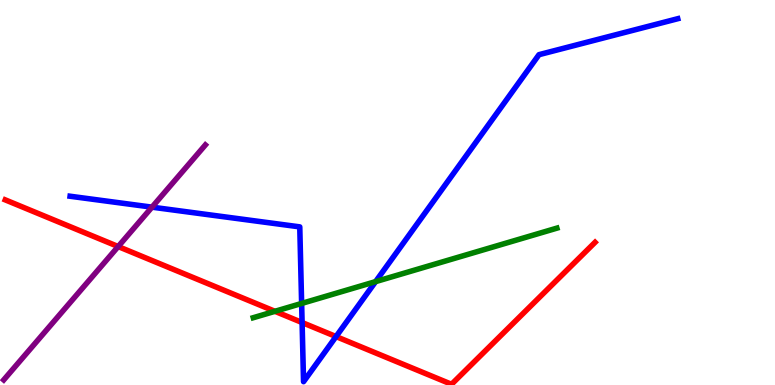[{'lines': ['blue', 'red'], 'intersections': [{'x': 3.9, 'y': 1.62}, {'x': 4.34, 'y': 1.26}]}, {'lines': ['green', 'red'], 'intersections': [{'x': 3.55, 'y': 1.91}]}, {'lines': ['purple', 'red'], 'intersections': [{'x': 1.52, 'y': 3.6}]}, {'lines': ['blue', 'green'], 'intersections': [{'x': 3.89, 'y': 2.12}, {'x': 4.85, 'y': 2.69}]}, {'lines': ['blue', 'purple'], 'intersections': [{'x': 1.96, 'y': 4.62}]}, {'lines': ['green', 'purple'], 'intersections': []}]